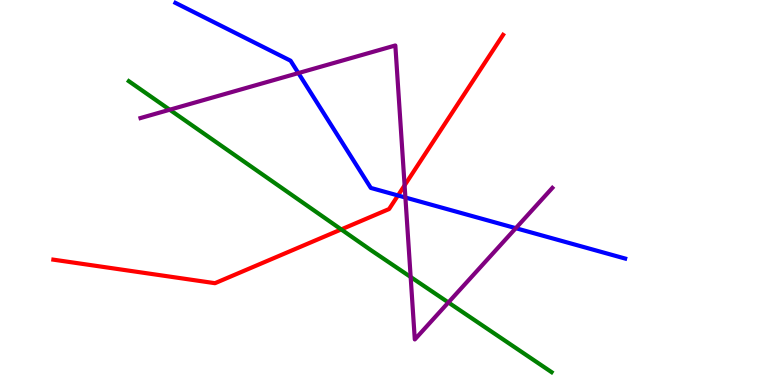[{'lines': ['blue', 'red'], 'intersections': [{'x': 5.14, 'y': 4.92}]}, {'lines': ['green', 'red'], 'intersections': [{'x': 4.4, 'y': 4.04}]}, {'lines': ['purple', 'red'], 'intersections': [{'x': 5.22, 'y': 5.19}]}, {'lines': ['blue', 'green'], 'intersections': []}, {'lines': ['blue', 'purple'], 'intersections': [{'x': 3.85, 'y': 8.1}, {'x': 5.23, 'y': 4.87}, {'x': 6.66, 'y': 4.07}]}, {'lines': ['green', 'purple'], 'intersections': [{'x': 2.19, 'y': 7.15}, {'x': 5.3, 'y': 2.81}, {'x': 5.79, 'y': 2.14}]}]